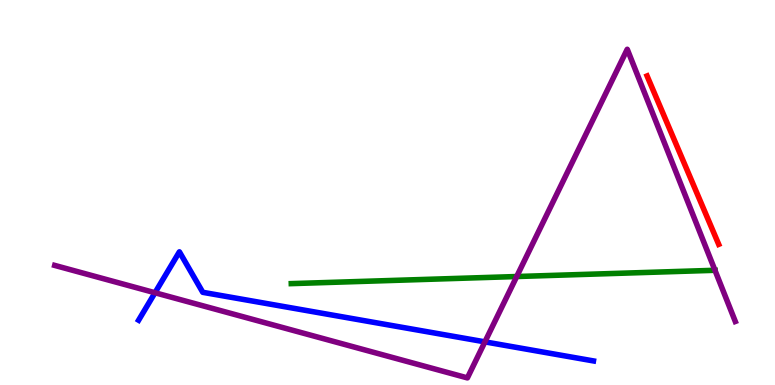[{'lines': ['blue', 'red'], 'intersections': []}, {'lines': ['green', 'red'], 'intersections': []}, {'lines': ['purple', 'red'], 'intersections': []}, {'lines': ['blue', 'green'], 'intersections': []}, {'lines': ['blue', 'purple'], 'intersections': [{'x': 2.0, 'y': 2.4}, {'x': 6.26, 'y': 1.12}]}, {'lines': ['green', 'purple'], 'intersections': [{'x': 6.67, 'y': 2.82}, {'x': 9.23, 'y': 2.98}]}]